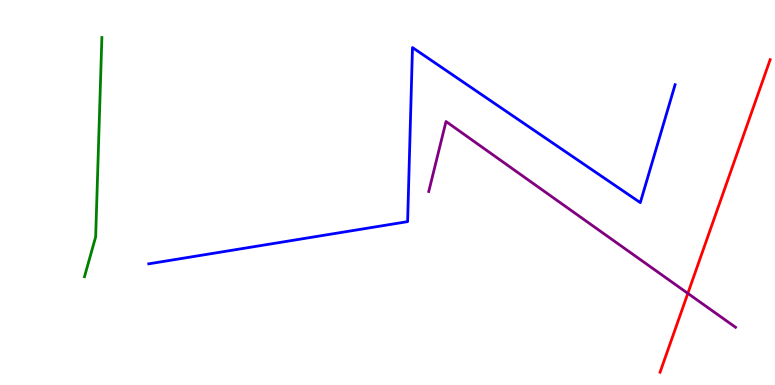[{'lines': ['blue', 'red'], 'intersections': []}, {'lines': ['green', 'red'], 'intersections': []}, {'lines': ['purple', 'red'], 'intersections': [{'x': 8.88, 'y': 2.38}]}, {'lines': ['blue', 'green'], 'intersections': []}, {'lines': ['blue', 'purple'], 'intersections': []}, {'lines': ['green', 'purple'], 'intersections': []}]